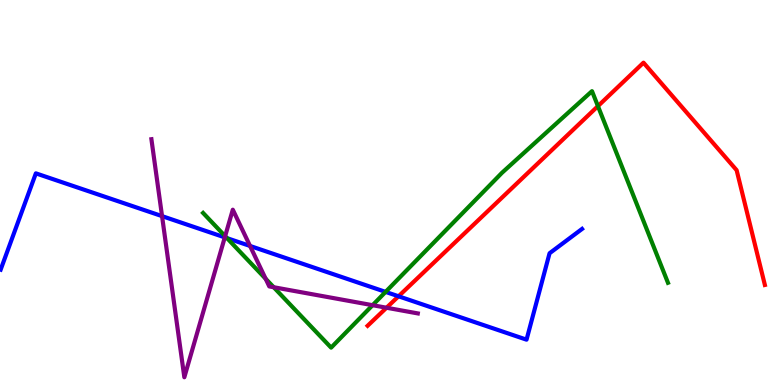[{'lines': ['blue', 'red'], 'intersections': [{'x': 5.14, 'y': 2.3}]}, {'lines': ['green', 'red'], 'intersections': [{'x': 7.72, 'y': 7.24}]}, {'lines': ['purple', 'red'], 'intersections': [{'x': 4.99, 'y': 2.01}]}, {'lines': ['blue', 'green'], 'intersections': [{'x': 2.93, 'y': 3.81}, {'x': 4.98, 'y': 2.42}]}, {'lines': ['blue', 'purple'], 'intersections': [{'x': 2.09, 'y': 4.39}, {'x': 2.9, 'y': 3.83}, {'x': 3.23, 'y': 3.61}]}, {'lines': ['green', 'purple'], 'intersections': [{'x': 2.91, 'y': 3.87}, {'x': 3.43, 'y': 2.76}, {'x': 3.53, 'y': 2.54}, {'x': 4.81, 'y': 2.07}]}]